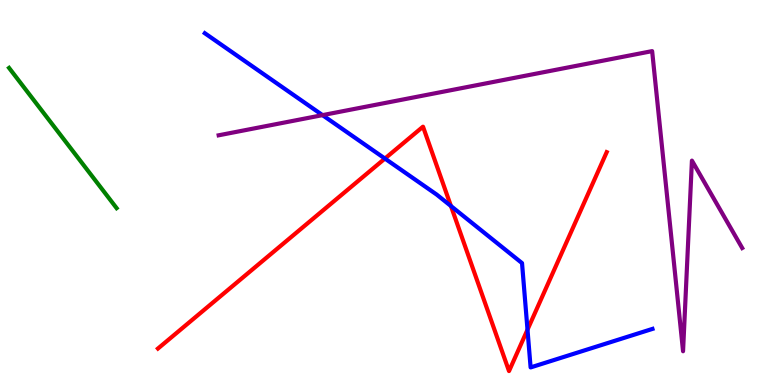[{'lines': ['blue', 'red'], 'intersections': [{'x': 4.97, 'y': 5.88}, {'x': 5.82, 'y': 4.65}, {'x': 6.81, 'y': 1.44}]}, {'lines': ['green', 'red'], 'intersections': []}, {'lines': ['purple', 'red'], 'intersections': []}, {'lines': ['blue', 'green'], 'intersections': []}, {'lines': ['blue', 'purple'], 'intersections': [{'x': 4.16, 'y': 7.01}]}, {'lines': ['green', 'purple'], 'intersections': []}]